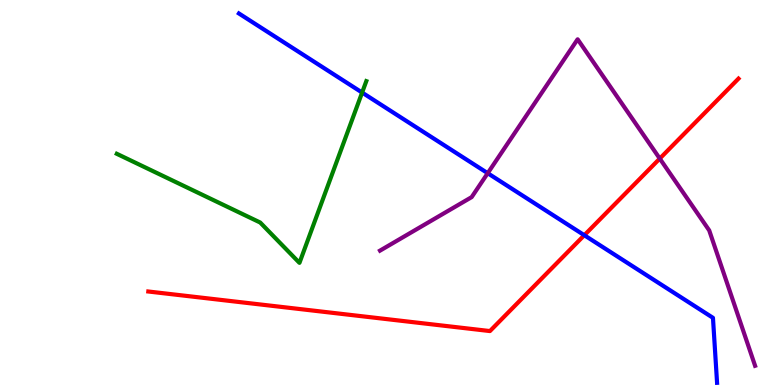[{'lines': ['blue', 'red'], 'intersections': [{'x': 7.54, 'y': 3.89}]}, {'lines': ['green', 'red'], 'intersections': []}, {'lines': ['purple', 'red'], 'intersections': [{'x': 8.51, 'y': 5.88}]}, {'lines': ['blue', 'green'], 'intersections': [{'x': 4.67, 'y': 7.6}]}, {'lines': ['blue', 'purple'], 'intersections': [{'x': 6.29, 'y': 5.5}]}, {'lines': ['green', 'purple'], 'intersections': []}]